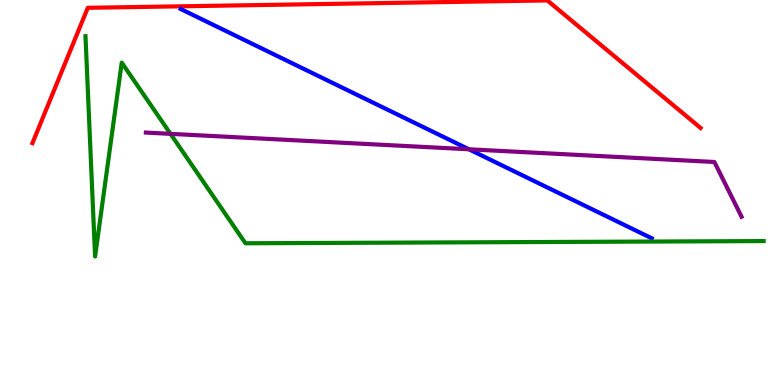[{'lines': ['blue', 'red'], 'intersections': []}, {'lines': ['green', 'red'], 'intersections': []}, {'lines': ['purple', 'red'], 'intersections': []}, {'lines': ['blue', 'green'], 'intersections': []}, {'lines': ['blue', 'purple'], 'intersections': [{'x': 6.05, 'y': 6.12}]}, {'lines': ['green', 'purple'], 'intersections': [{'x': 2.2, 'y': 6.52}]}]